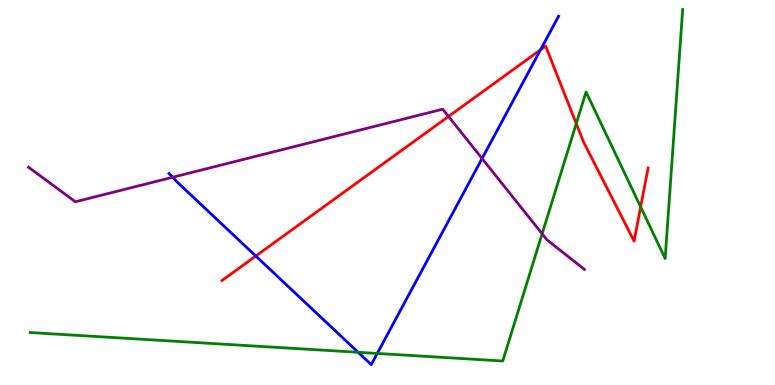[{'lines': ['blue', 'red'], 'intersections': [{'x': 3.3, 'y': 3.35}, {'x': 6.97, 'y': 8.71}]}, {'lines': ['green', 'red'], 'intersections': [{'x': 7.44, 'y': 6.79}, {'x': 8.27, 'y': 4.63}]}, {'lines': ['purple', 'red'], 'intersections': [{'x': 5.79, 'y': 6.98}]}, {'lines': ['blue', 'green'], 'intersections': [{'x': 4.62, 'y': 0.85}, {'x': 4.87, 'y': 0.82}]}, {'lines': ['blue', 'purple'], 'intersections': [{'x': 2.23, 'y': 5.4}, {'x': 6.22, 'y': 5.88}]}, {'lines': ['green', 'purple'], 'intersections': [{'x': 7.0, 'y': 3.93}]}]